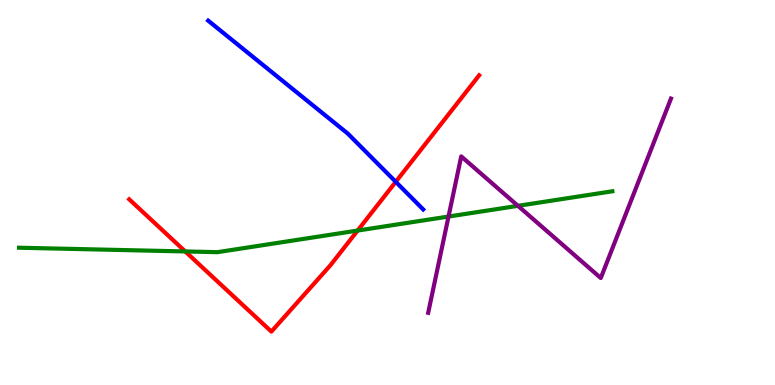[{'lines': ['blue', 'red'], 'intersections': [{'x': 5.11, 'y': 5.28}]}, {'lines': ['green', 'red'], 'intersections': [{'x': 2.39, 'y': 3.47}, {'x': 4.61, 'y': 4.01}]}, {'lines': ['purple', 'red'], 'intersections': []}, {'lines': ['blue', 'green'], 'intersections': []}, {'lines': ['blue', 'purple'], 'intersections': []}, {'lines': ['green', 'purple'], 'intersections': [{'x': 5.79, 'y': 4.38}, {'x': 6.68, 'y': 4.65}]}]